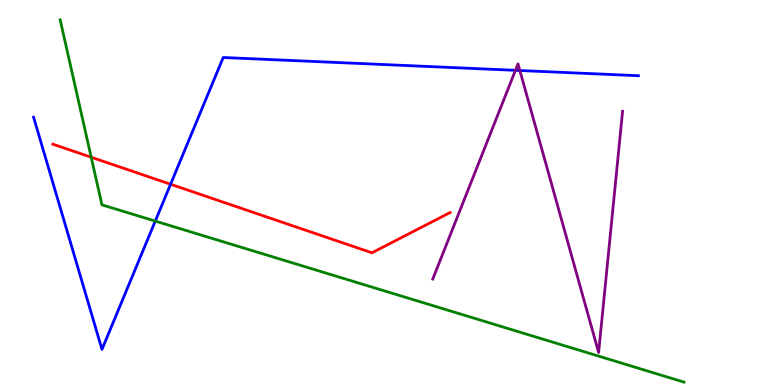[{'lines': ['blue', 'red'], 'intersections': [{'x': 2.2, 'y': 5.21}]}, {'lines': ['green', 'red'], 'intersections': [{'x': 1.18, 'y': 5.92}]}, {'lines': ['purple', 'red'], 'intersections': []}, {'lines': ['blue', 'green'], 'intersections': [{'x': 2.0, 'y': 4.26}]}, {'lines': ['blue', 'purple'], 'intersections': [{'x': 6.65, 'y': 8.17}, {'x': 6.71, 'y': 8.17}]}, {'lines': ['green', 'purple'], 'intersections': []}]